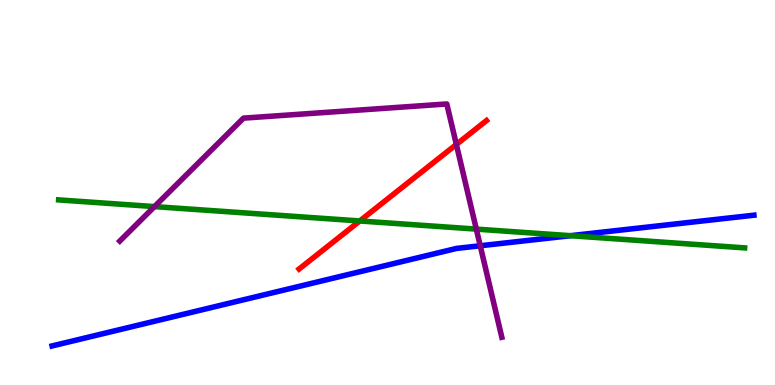[{'lines': ['blue', 'red'], 'intersections': []}, {'lines': ['green', 'red'], 'intersections': [{'x': 4.64, 'y': 4.26}]}, {'lines': ['purple', 'red'], 'intersections': [{'x': 5.89, 'y': 6.25}]}, {'lines': ['blue', 'green'], 'intersections': [{'x': 7.36, 'y': 3.88}]}, {'lines': ['blue', 'purple'], 'intersections': [{'x': 6.2, 'y': 3.62}]}, {'lines': ['green', 'purple'], 'intersections': [{'x': 1.99, 'y': 4.63}, {'x': 6.15, 'y': 4.05}]}]